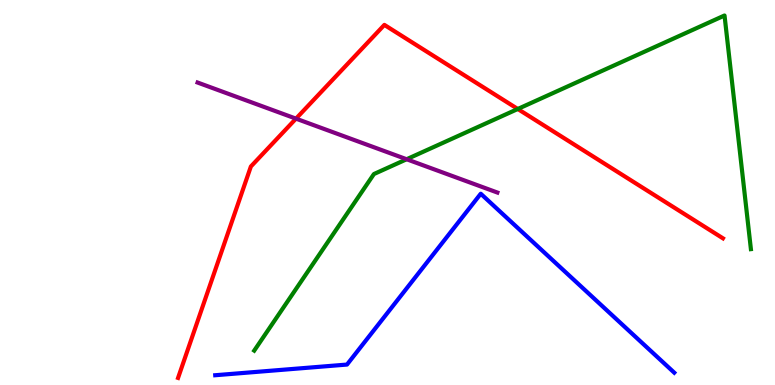[{'lines': ['blue', 'red'], 'intersections': []}, {'lines': ['green', 'red'], 'intersections': [{'x': 6.68, 'y': 7.17}]}, {'lines': ['purple', 'red'], 'intersections': [{'x': 3.82, 'y': 6.92}]}, {'lines': ['blue', 'green'], 'intersections': []}, {'lines': ['blue', 'purple'], 'intersections': []}, {'lines': ['green', 'purple'], 'intersections': [{'x': 5.25, 'y': 5.86}]}]